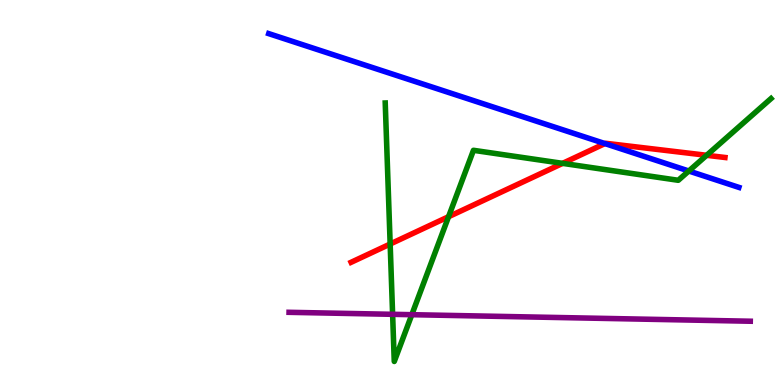[{'lines': ['blue', 'red'], 'intersections': [{'x': 7.81, 'y': 6.27}]}, {'lines': ['green', 'red'], 'intersections': [{'x': 5.03, 'y': 3.66}, {'x': 5.79, 'y': 4.37}, {'x': 7.26, 'y': 5.76}, {'x': 9.12, 'y': 5.97}]}, {'lines': ['purple', 'red'], 'intersections': []}, {'lines': ['blue', 'green'], 'intersections': [{'x': 8.89, 'y': 5.56}]}, {'lines': ['blue', 'purple'], 'intersections': []}, {'lines': ['green', 'purple'], 'intersections': [{'x': 5.07, 'y': 1.84}, {'x': 5.31, 'y': 1.83}]}]